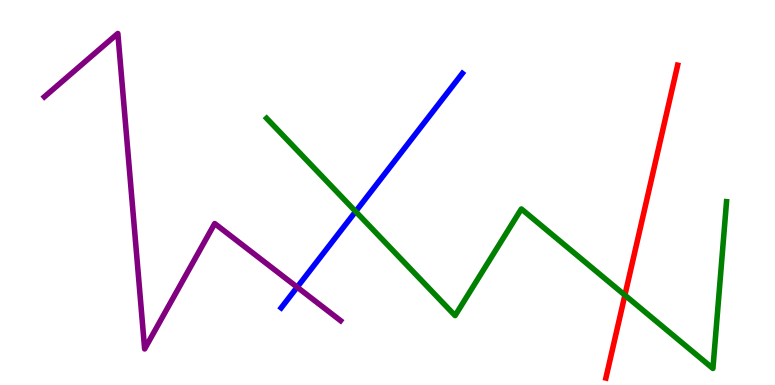[{'lines': ['blue', 'red'], 'intersections': []}, {'lines': ['green', 'red'], 'intersections': [{'x': 8.06, 'y': 2.33}]}, {'lines': ['purple', 'red'], 'intersections': []}, {'lines': ['blue', 'green'], 'intersections': [{'x': 4.59, 'y': 4.51}]}, {'lines': ['blue', 'purple'], 'intersections': [{'x': 3.83, 'y': 2.54}]}, {'lines': ['green', 'purple'], 'intersections': []}]